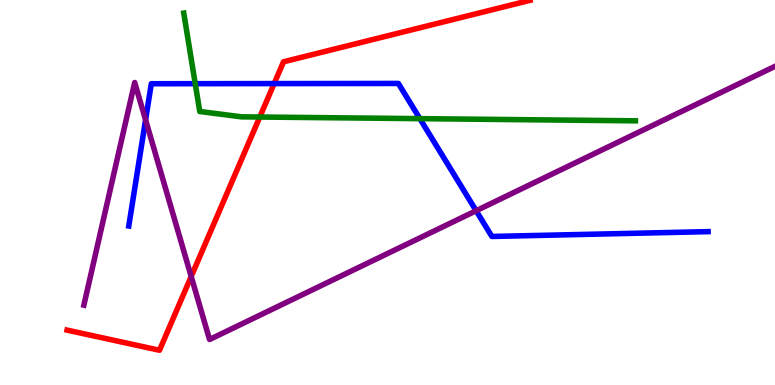[{'lines': ['blue', 'red'], 'intersections': [{'x': 3.54, 'y': 7.83}]}, {'lines': ['green', 'red'], 'intersections': [{'x': 3.35, 'y': 6.96}]}, {'lines': ['purple', 'red'], 'intersections': [{'x': 2.47, 'y': 2.82}]}, {'lines': ['blue', 'green'], 'intersections': [{'x': 2.52, 'y': 7.83}, {'x': 5.42, 'y': 6.92}]}, {'lines': ['blue', 'purple'], 'intersections': [{'x': 1.88, 'y': 6.89}, {'x': 6.14, 'y': 4.53}]}, {'lines': ['green', 'purple'], 'intersections': []}]